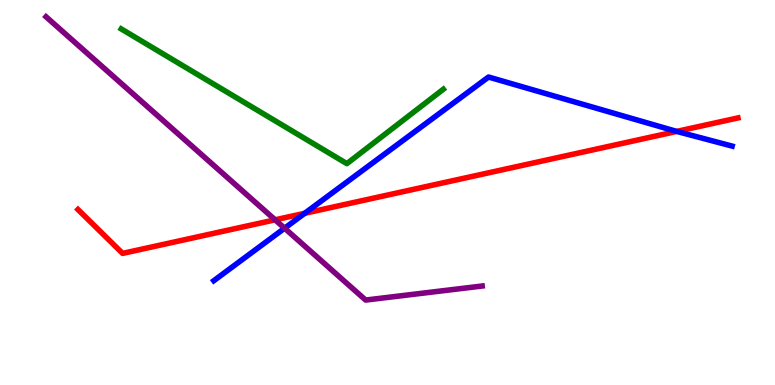[{'lines': ['blue', 'red'], 'intersections': [{'x': 3.93, 'y': 4.46}, {'x': 8.73, 'y': 6.59}]}, {'lines': ['green', 'red'], 'intersections': []}, {'lines': ['purple', 'red'], 'intersections': [{'x': 3.55, 'y': 4.29}]}, {'lines': ['blue', 'green'], 'intersections': []}, {'lines': ['blue', 'purple'], 'intersections': [{'x': 3.67, 'y': 4.07}]}, {'lines': ['green', 'purple'], 'intersections': []}]